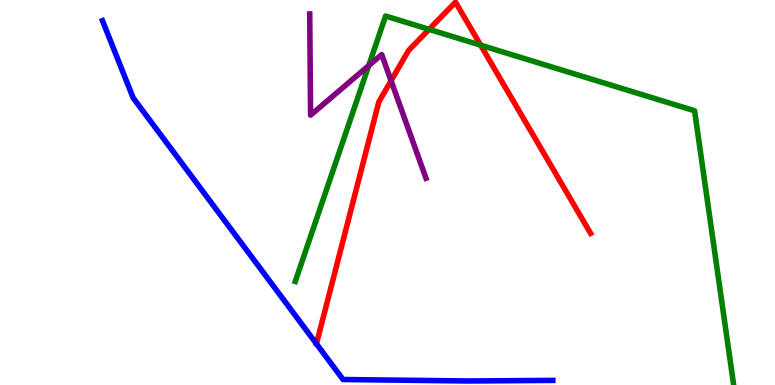[{'lines': ['blue', 'red'], 'intersections': []}, {'lines': ['green', 'red'], 'intersections': [{'x': 5.54, 'y': 9.24}, {'x': 6.2, 'y': 8.83}]}, {'lines': ['purple', 'red'], 'intersections': [{'x': 5.05, 'y': 7.9}]}, {'lines': ['blue', 'green'], 'intersections': []}, {'lines': ['blue', 'purple'], 'intersections': []}, {'lines': ['green', 'purple'], 'intersections': [{'x': 4.76, 'y': 8.3}]}]